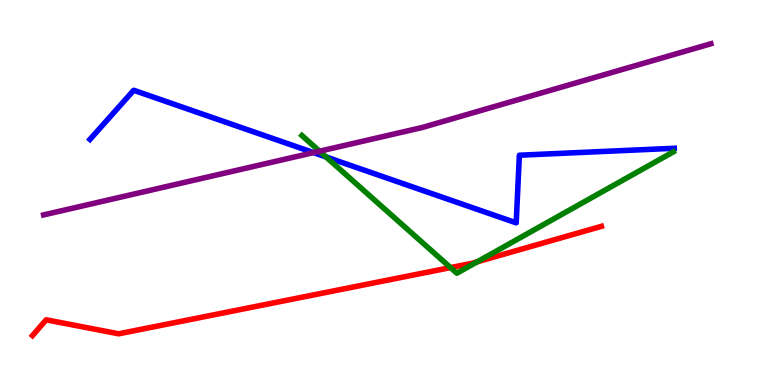[{'lines': ['blue', 'red'], 'intersections': []}, {'lines': ['green', 'red'], 'intersections': [{'x': 5.81, 'y': 3.05}, {'x': 6.16, 'y': 3.2}]}, {'lines': ['purple', 'red'], 'intersections': []}, {'lines': ['blue', 'green'], 'intersections': [{'x': 4.21, 'y': 5.92}]}, {'lines': ['blue', 'purple'], 'intersections': [{'x': 4.05, 'y': 6.04}]}, {'lines': ['green', 'purple'], 'intersections': [{'x': 4.12, 'y': 6.07}]}]